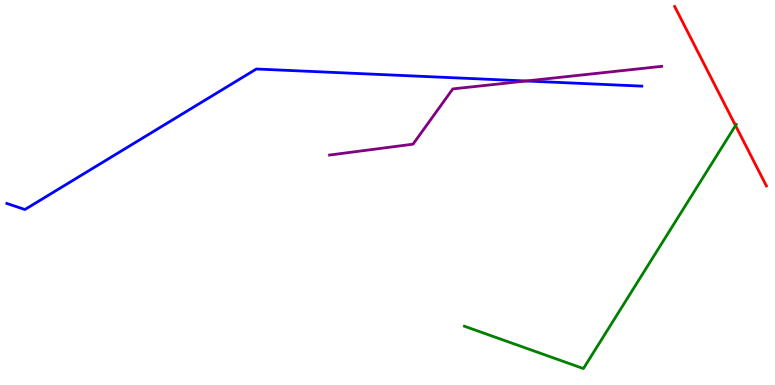[{'lines': ['blue', 'red'], 'intersections': []}, {'lines': ['green', 'red'], 'intersections': [{'x': 9.49, 'y': 6.74}]}, {'lines': ['purple', 'red'], 'intersections': []}, {'lines': ['blue', 'green'], 'intersections': []}, {'lines': ['blue', 'purple'], 'intersections': [{'x': 6.79, 'y': 7.9}]}, {'lines': ['green', 'purple'], 'intersections': []}]